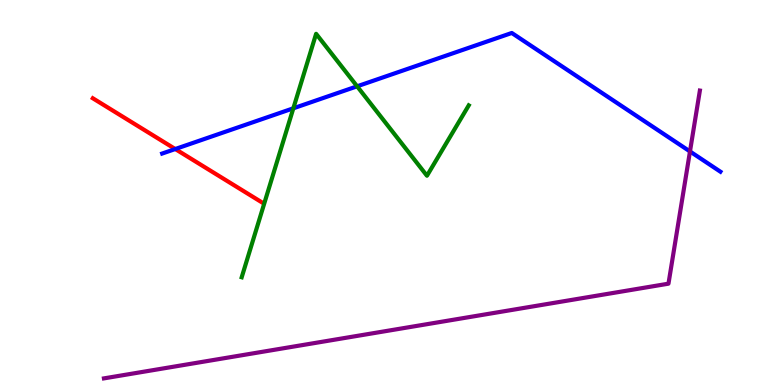[{'lines': ['blue', 'red'], 'intersections': [{'x': 2.26, 'y': 6.13}]}, {'lines': ['green', 'red'], 'intersections': []}, {'lines': ['purple', 'red'], 'intersections': []}, {'lines': ['blue', 'green'], 'intersections': [{'x': 3.79, 'y': 7.19}, {'x': 4.61, 'y': 7.76}]}, {'lines': ['blue', 'purple'], 'intersections': [{'x': 8.9, 'y': 6.07}]}, {'lines': ['green', 'purple'], 'intersections': []}]